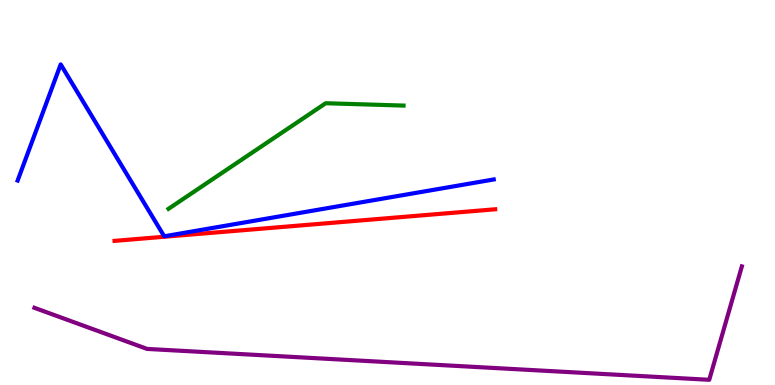[{'lines': ['blue', 'red'], 'intersections': []}, {'lines': ['green', 'red'], 'intersections': []}, {'lines': ['purple', 'red'], 'intersections': []}, {'lines': ['blue', 'green'], 'intersections': []}, {'lines': ['blue', 'purple'], 'intersections': []}, {'lines': ['green', 'purple'], 'intersections': []}]